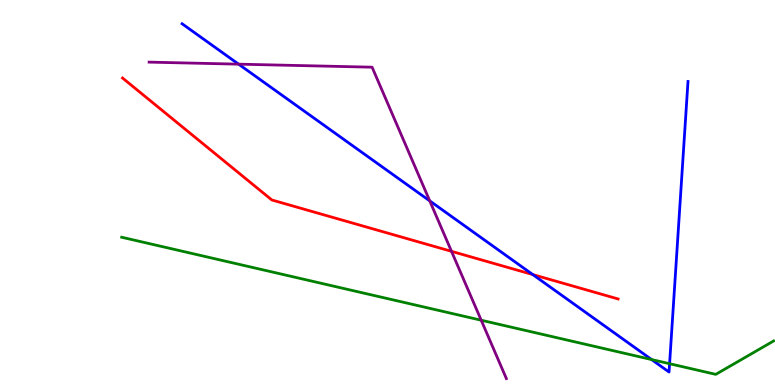[{'lines': ['blue', 'red'], 'intersections': [{'x': 6.87, 'y': 2.87}]}, {'lines': ['green', 'red'], 'intersections': []}, {'lines': ['purple', 'red'], 'intersections': [{'x': 5.83, 'y': 3.47}]}, {'lines': ['blue', 'green'], 'intersections': [{'x': 8.41, 'y': 0.661}, {'x': 8.64, 'y': 0.553}]}, {'lines': ['blue', 'purple'], 'intersections': [{'x': 3.08, 'y': 8.33}, {'x': 5.55, 'y': 4.78}]}, {'lines': ['green', 'purple'], 'intersections': [{'x': 6.21, 'y': 1.68}]}]